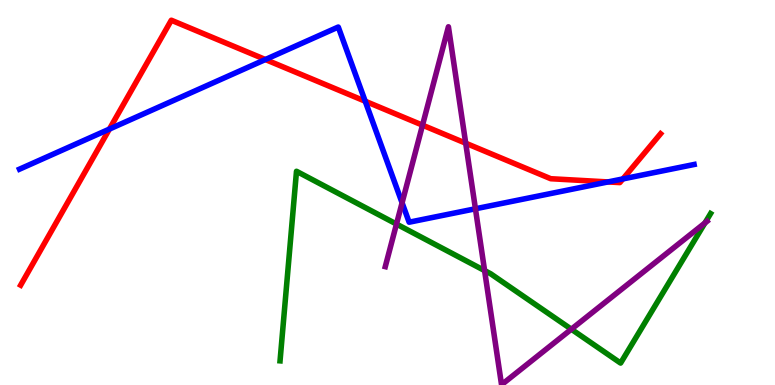[{'lines': ['blue', 'red'], 'intersections': [{'x': 1.41, 'y': 6.65}, {'x': 3.42, 'y': 8.45}, {'x': 4.71, 'y': 7.37}, {'x': 7.85, 'y': 5.27}, {'x': 8.04, 'y': 5.35}]}, {'lines': ['green', 'red'], 'intersections': []}, {'lines': ['purple', 'red'], 'intersections': [{'x': 5.45, 'y': 6.75}, {'x': 6.01, 'y': 6.28}]}, {'lines': ['blue', 'green'], 'intersections': []}, {'lines': ['blue', 'purple'], 'intersections': [{'x': 5.19, 'y': 4.73}, {'x': 6.13, 'y': 4.58}]}, {'lines': ['green', 'purple'], 'intersections': [{'x': 5.12, 'y': 4.18}, {'x': 6.25, 'y': 2.97}, {'x': 7.37, 'y': 1.45}, {'x': 9.1, 'y': 4.21}]}]